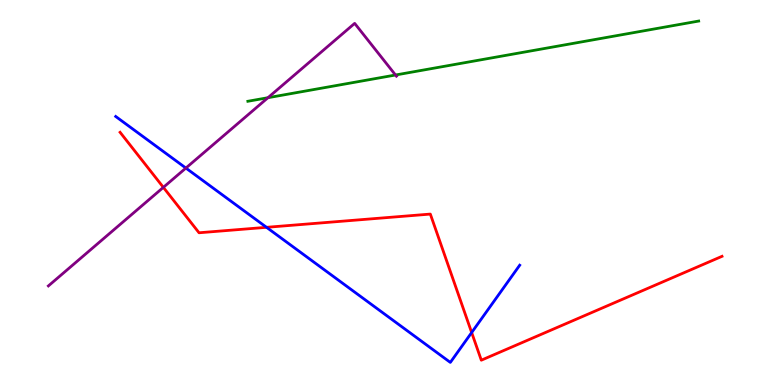[{'lines': ['blue', 'red'], 'intersections': [{'x': 3.44, 'y': 4.1}, {'x': 6.09, 'y': 1.36}]}, {'lines': ['green', 'red'], 'intersections': []}, {'lines': ['purple', 'red'], 'intersections': [{'x': 2.11, 'y': 5.13}]}, {'lines': ['blue', 'green'], 'intersections': []}, {'lines': ['blue', 'purple'], 'intersections': [{'x': 2.4, 'y': 5.64}]}, {'lines': ['green', 'purple'], 'intersections': [{'x': 3.46, 'y': 7.46}, {'x': 5.1, 'y': 8.05}]}]